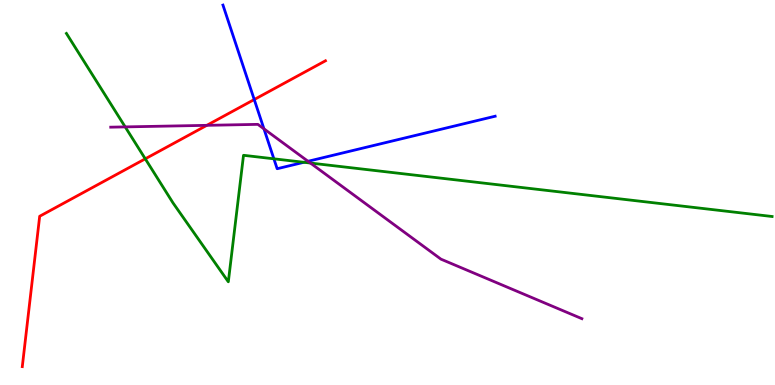[{'lines': ['blue', 'red'], 'intersections': [{'x': 3.28, 'y': 7.41}]}, {'lines': ['green', 'red'], 'intersections': [{'x': 1.87, 'y': 5.87}]}, {'lines': ['purple', 'red'], 'intersections': [{'x': 2.67, 'y': 6.74}]}, {'lines': ['blue', 'green'], 'intersections': [{'x': 3.53, 'y': 5.87}, {'x': 3.92, 'y': 5.78}]}, {'lines': ['blue', 'purple'], 'intersections': [{'x': 3.41, 'y': 6.65}, {'x': 3.97, 'y': 5.81}]}, {'lines': ['green', 'purple'], 'intersections': [{'x': 1.62, 'y': 6.7}, {'x': 4.01, 'y': 5.77}]}]